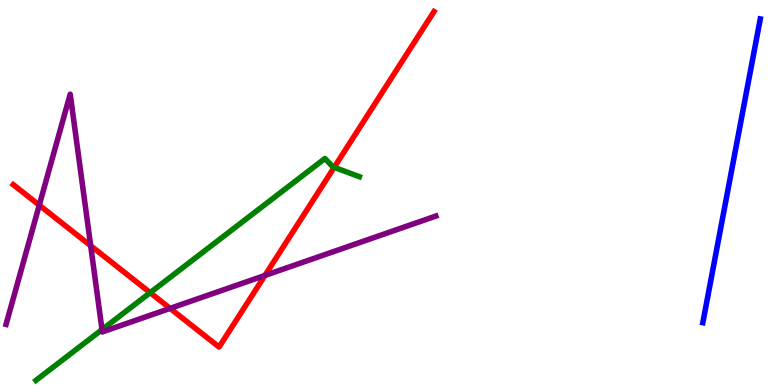[{'lines': ['blue', 'red'], 'intersections': []}, {'lines': ['green', 'red'], 'intersections': [{'x': 1.94, 'y': 2.4}, {'x': 4.31, 'y': 5.65}]}, {'lines': ['purple', 'red'], 'intersections': [{'x': 0.507, 'y': 4.67}, {'x': 1.17, 'y': 3.62}, {'x': 2.19, 'y': 1.99}, {'x': 3.42, 'y': 2.85}]}, {'lines': ['blue', 'green'], 'intersections': []}, {'lines': ['blue', 'purple'], 'intersections': []}, {'lines': ['green', 'purple'], 'intersections': [{'x': 1.32, 'y': 1.44}]}]